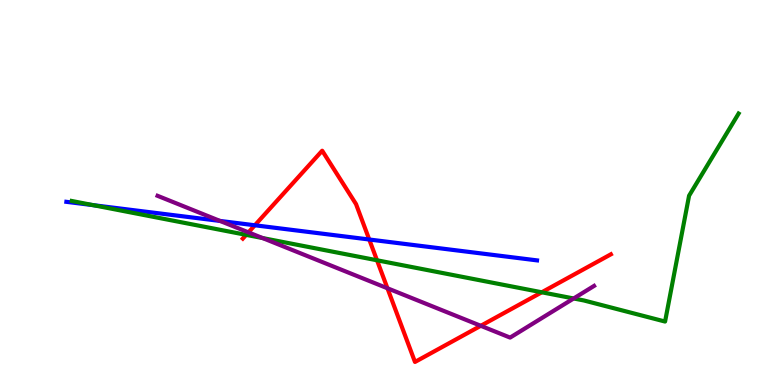[{'lines': ['blue', 'red'], 'intersections': [{'x': 3.29, 'y': 4.15}, {'x': 4.76, 'y': 3.78}]}, {'lines': ['green', 'red'], 'intersections': [{'x': 3.18, 'y': 3.9}, {'x': 4.86, 'y': 3.24}, {'x': 6.99, 'y': 2.41}]}, {'lines': ['purple', 'red'], 'intersections': [{'x': 3.21, 'y': 3.96}, {'x': 5.0, 'y': 2.51}, {'x': 6.2, 'y': 1.54}]}, {'lines': ['blue', 'green'], 'intersections': [{'x': 1.2, 'y': 4.67}]}, {'lines': ['blue', 'purple'], 'intersections': [{'x': 2.84, 'y': 4.26}]}, {'lines': ['green', 'purple'], 'intersections': [{'x': 3.39, 'y': 3.82}, {'x': 7.4, 'y': 2.25}]}]